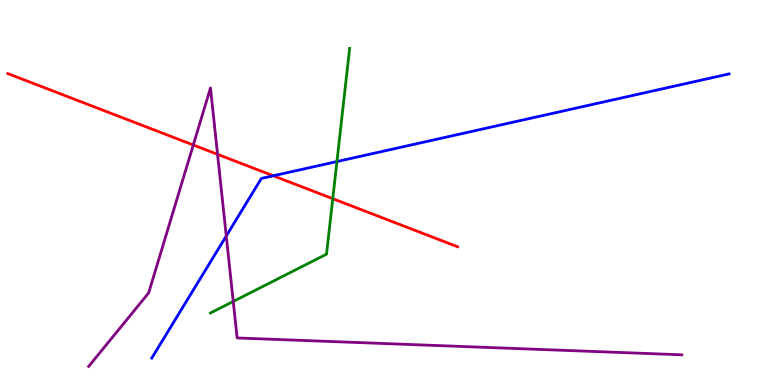[{'lines': ['blue', 'red'], 'intersections': [{'x': 3.53, 'y': 5.43}]}, {'lines': ['green', 'red'], 'intersections': [{'x': 4.29, 'y': 4.84}]}, {'lines': ['purple', 'red'], 'intersections': [{'x': 2.49, 'y': 6.23}, {'x': 2.81, 'y': 5.99}]}, {'lines': ['blue', 'green'], 'intersections': [{'x': 4.35, 'y': 5.8}]}, {'lines': ['blue', 'purple'], 'intersections': [{'x': 2.92, 'y': 3.87}]}, {'lines': ['green', 'purple'], 'intersections': [{'x': 3.01, 'y': 2.17}]}]